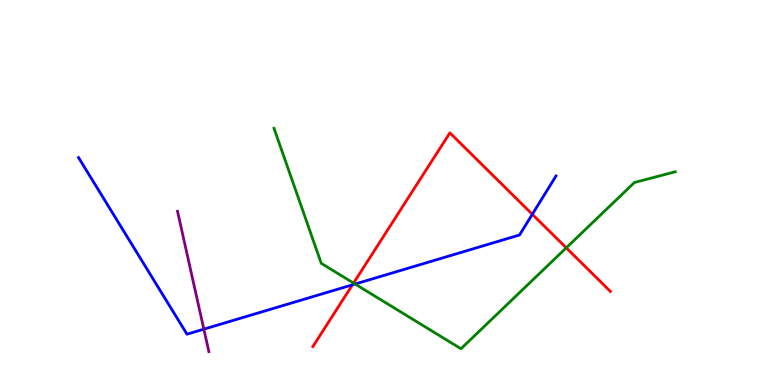[{'lines': ['blue', 'red'], 'intersections': [{'x': 4.55, 'y': 2.6}, {'x': 6.87, 'y': 4.43}]}, {'lines': ['green', 'red'], 'intersections': [{'x': 4.56, 'y': 2.65}, {'x': 7.31, 'y': 3.56}]}, {'lines': ['purple', 'red'], 'intersections': []}, {'lines': ['blue', 'green'], 'intersections': [{'x': 4.58, 'y': 2.62}]}, {'lines': ['blue', 'purple'], 'intersections': [{'x': 2.63, 'y': 1.45}]}, {'lines': ['green', 'purple'], 'intersections': []}]